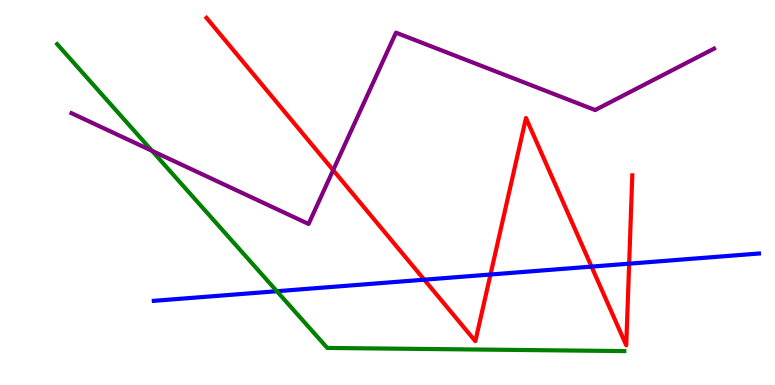[{'lines': ['blue', 'red'], 'intersections': [{'x': 5.47, 'y': 2.74}, {'x': 6.33, 'y': 2.87}, {'x': 7.63, 'y': 3.08}, {'x': 8.12, 'y': 3.15}]}, {'lines': ['green', 'red'], 'intersections': []}, {'lines': ['purple', 'red'], 'intersections': [{'x': 4.3, 'y': 5.58}]}, {'lines': ['blue', 'green'], 'intersections': [{'x': 3.57, 'y': 2.44}]}, {'lines': ['blue', 'purple'], 'intersections': []}, {'lines': ['green', 'purple'], 'intersections': [{'x': 1.96, 'y': 6.08}]}]